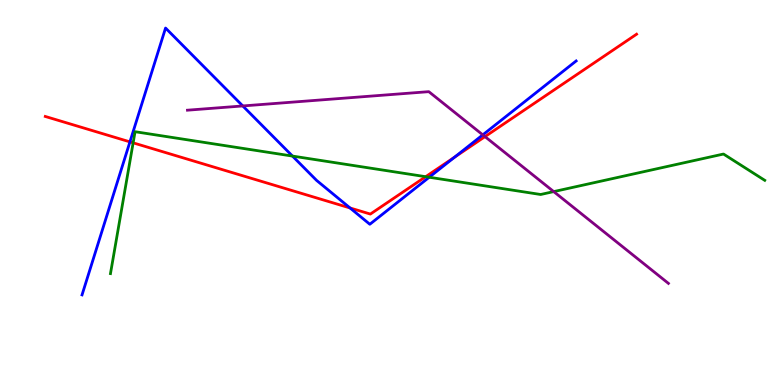[{'lines': ['blue', 'red'], 'intersections': [{'x': 1.68, 'y': 6.31}, {'x': 4.52, 'y': 4.6}, {'x': 5.87, 'y': 5.92}]}, {'lines': ['green', 'red'], 'intersections': [{'x': 1.72, 'y': 6.29}, {'x': 5.49, 'y': 5.41}]}, {'lines': ['purple', 'red'], 'intersections': [{'x': 6.26, 'y': 6.45}]}, {'lines': ['blue', 'green'], 'intersections': [{'x': 3.77, 'y': 5.95}, {'x': 5.54, 'y': 5.4}]}, {'lines': ['blue', 'purple'], 'intersections': [{'x': 3.13, 'y': 7.25}, {'x': 6.23, 'y': 6.5}]}, {'lines': ['green', 'purple'], 'intersections': [{'x': 7.14, 'y': 5.02}]}]